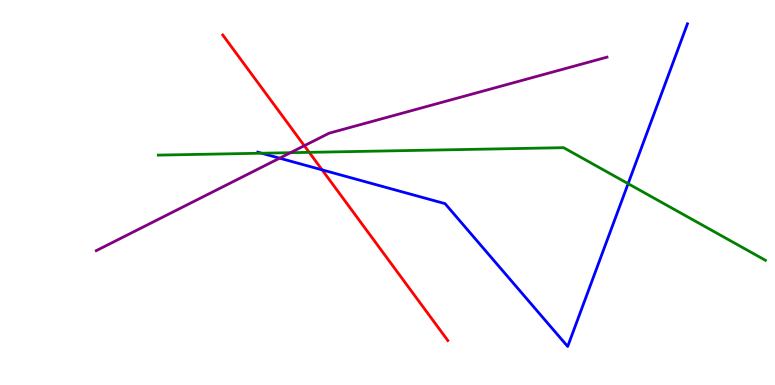[{'lines': ['blue', 'red'], 'intersections': [{'x': 4.16, 'y': 5.59}]}, {'lines': ['green', 'red'], 'intersections': [{'x': 3.99, 'y': 6.04}]}, {'lines': ['purple', 'red'], 'intersections': [{'x': 3.93, 'y': 6.22}]}, {'lines': ['blue', 'green'], 'intersections': [{'x': 3.38, 'y': 6.02}, {'x': 8.1, 'y': 5.23}]}, {'lines': ['blue', 'purple'], 'intersections': [{'x': 3.61, 'y': 5.89}]}, {'lines': ['green', 'purple'], 'intersections': [{'x': 3.75, 'y': 6.03}]}]